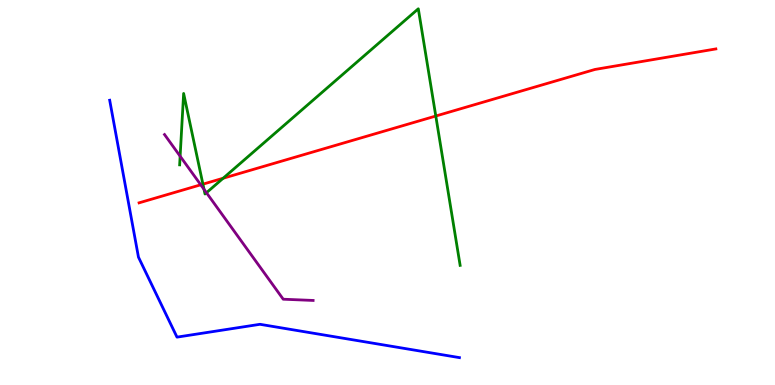[{'lines': ['blue', 'red'], 'intersections': []}, {'lines': ['green', 'red'], 'intersections': [{'x': 2.62, 'y': 5.22}, {'x': 2.88, 'y': 5.37}, {'x': 5.62, 'y': 6.99}]}, {'lines': ['purple', 'red'], 'intersections': [{'x': 2.59, 'y': 5.2}]}, {'lines': ['blue', 'green'], 'intersections': []}, {'lines': ['blue', 'purple'], 'intersections': []}, {'lines': ['green', 'purple'], 'intersections': [{'x': 2.32, 'y': 5.94}, {'x': 2.63, 'y': 5.08}, {'x': 2.66, 'y': 4.99}]}]